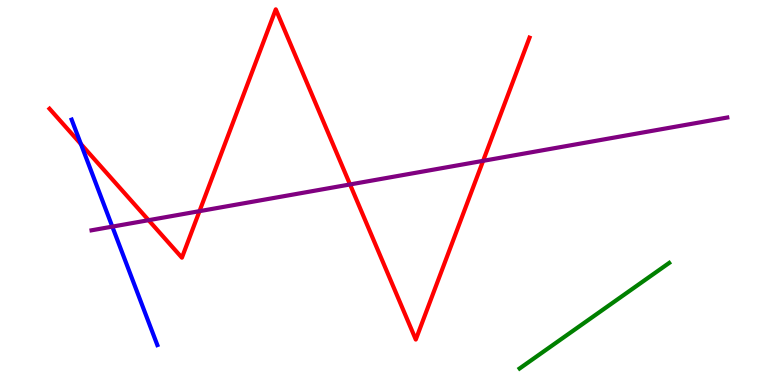[{'lines': ['blue', 'red'], 'intersections': [{'x': 1.04, 'y': 6.26}]}, {'lines': ['green', 'red'], 'intersections': []}, {'lines': ['purple', 'red'], 'intersections': [{'x': 1.92, 'y': 4.28}, {'x': 2.57, 'y': 4.52}, {'x': 4.52, 'y': 5.21}, {'x': 6.23, 'y': 5.82}]}, {'lines': ['blue', 'green'], 'intersections': []}, {'lines': ['blue', 'purple'], 'intersections': [{'x': 1.45, 'y': 4.11}]}, {'lines': ['green', 'purple'], 'intersections': []}]